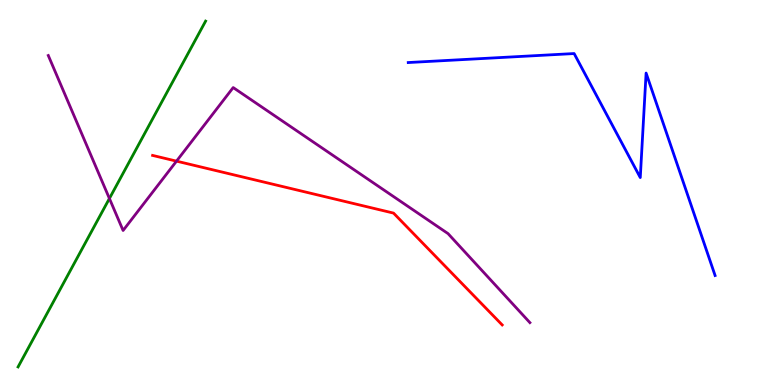[{'lines': ['blue', 'red'], 'intersections': []}, {'lines': ['green', 'red'], 'intersections': []}, {'lines': ['purple', 'red'], 'intersections': [{'x': 2.28, 'y': 5.81}]}, {'lines': ['blue', 'green'], 'intersections': []}, {'lines': ['blue', 'purple'], 'intersections': []}, {'lines': ['green', 'purple'], 'intersections': [{'x': 1.41, 'y': 4.84}]}]